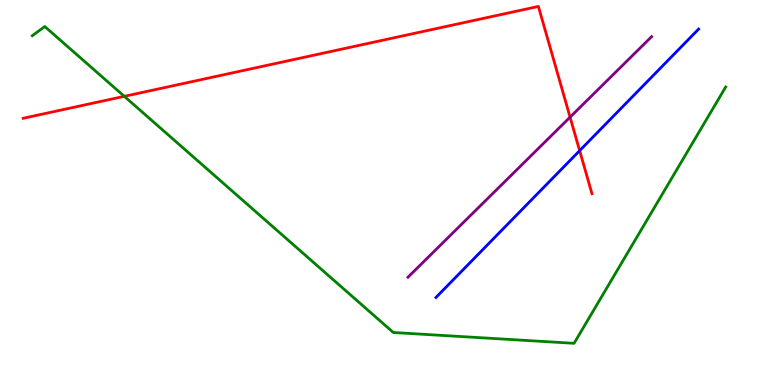[{'lines': ['blue', 'red'], 'intersections': [{'x': 7.48, 'y': 6.09}]}, {'lines': ['green', 'red'], 'intersections': [{'x': 1.6, 'y': 7.5}]}, {'lines': ['purple', 'red'], 'intersections': [{'x': 7.36, 'y': 6.96}]}, {'lines': ['blue', 'green'], 'intersections': []}, {'lines': ['blue', 'purple'], 'intersections': []}, {'lines': ['green', 'purple'], 'intersections': []}]